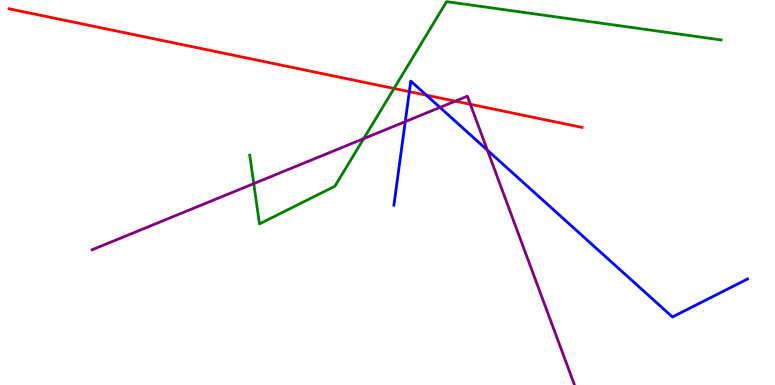[{'lines': ['blue', 'red'], 'intersections': [{'x': 5.28, 'y': 7.62}, {'x': 5.5, 'y': 7.53}]}, {'lines': ['green', 'red'], 'intersections': [{'x': 5.08, 'y': 7.7}]}, {'lines': ['purple', 'red'], 'intersections': [{'x': 5.87, 'y': 7.37}, {'x': 6.07, 'y': 7.29}]}, {'lines': ['blue', 'green'], 'intersections': []}, {'lines': ['blue', 'purple'], 'intersections': [{'x': 5.23, 'y': 6.84}, {'x': 5.68, 'y': 7.21}, {'x': 6.29, 'y': 6.1}]}, {'lines': ['green', 'purple'], 'intersections': [{'x': 3.27, 'y': 5.23}, {'x': 4.69, 'y': 6.4}]}]